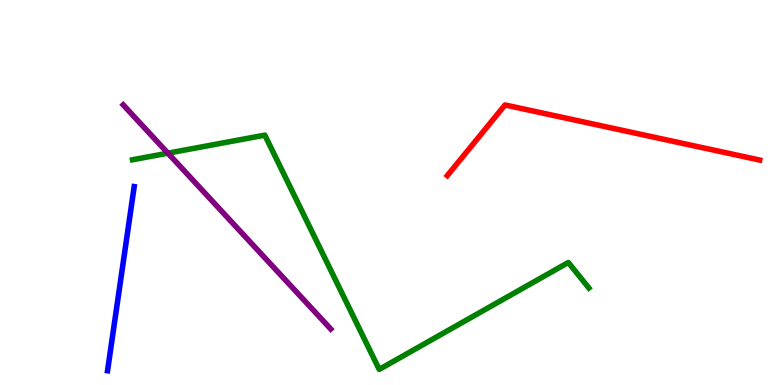[{'lines': ['blue', 'red'], 'intersections': []}, {'lines': ['green', 'red'], 'intersections': []}, {'lines': ['purple', 'red'], 'intersections': []}, {'lines': ['blue', 'green'], 'intersections': []}, {'lines': ['blue', 'purple'], 'intersections': []}, {'lines': ['green', 'purple'], 'intersections': [{'x': 2.17, 'y': 6.02}]}]